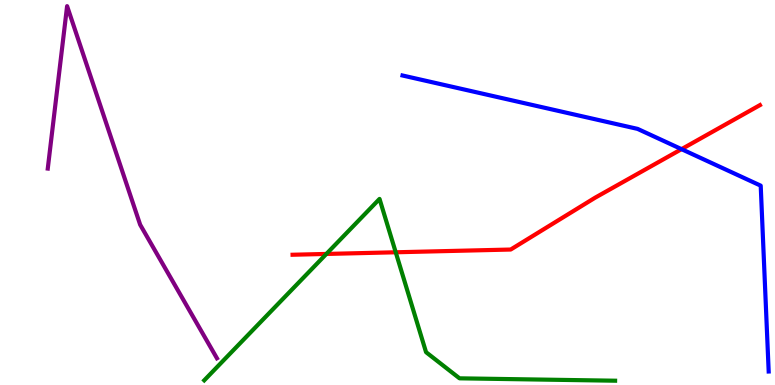[{'lines': ['blue', 'red'], 'intersections': [{'x': 8.79, 'y': 6.13}]}, {'lines': ['green', 'red'], 'intersections': [{'x': 4.21, 'y': 3.4}, {'x': 5.11, 'y': 3.45}]}, {'lines': ['purple', 'red'], 'intersections': []}, {'lines': ['blue', 'green'], 'intersections': []}, {'lines': ['blue', 'purple'], 'intersections': []}, {'lines': ['green', 'purple'], 'intersections': []}]